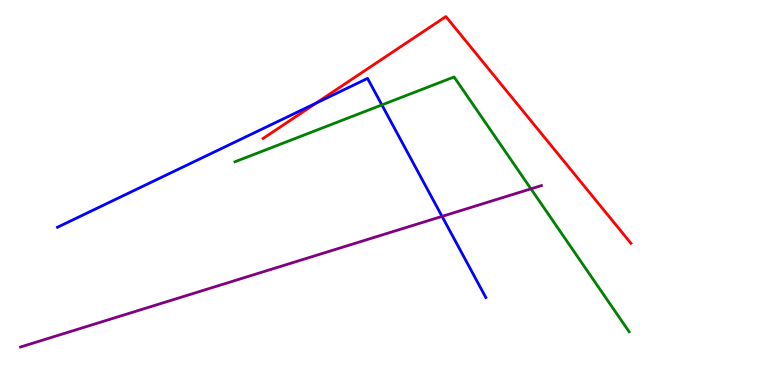[{'lines': ['blue', 'red'], 'intersections': [{'x': 4.08, 'y': 7.32}]}, {'lines': ['green', 'red'], 'intersections': []}, {'lines': ['purple', 'red'], 'intersections': []}, {'lines': ['blue', 'green'], 'intersections': [{'x': 4.93, 'y': 7.27}]}, {'lines': ['blue', 'purple'], 'intersections': [{'x': 5.7, 'y': 4.38}]}, {'lines': ['green', 'purple'], 'intersections': [{'x': 6.85, 'y': 5.1}]}]